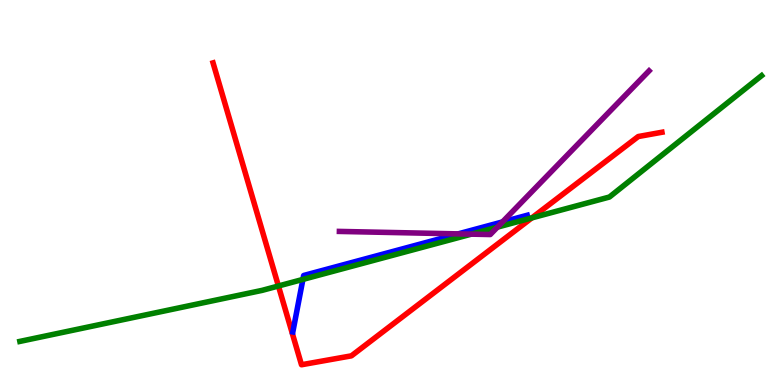[{'lines': ['blue', 'red'], 'intersections': []}, {'lines': ['green', 'red'], 'intersections': [{'x': 3.59, 'y': 2.57}, {'x': 6.86, 'y': 4.34}]}, {'lines': ['purple', 'red'], 'intersections': []}, {'lines': ['blue', 'green'], 'intersections': [{'x': 3.91, 'y': 2.74}]}, {'lines': ['blue', 'purple'], 'intersections': [{'x': 5.91, 'y': 3.93}, {'x': 6.48, 'y': 4.24}]}, {'lines': ['green', 'purple'], 'intersections': [{'x': 6.08, 'y': 3.92}, {'x': 6.42, 'y': 4.1}]}]